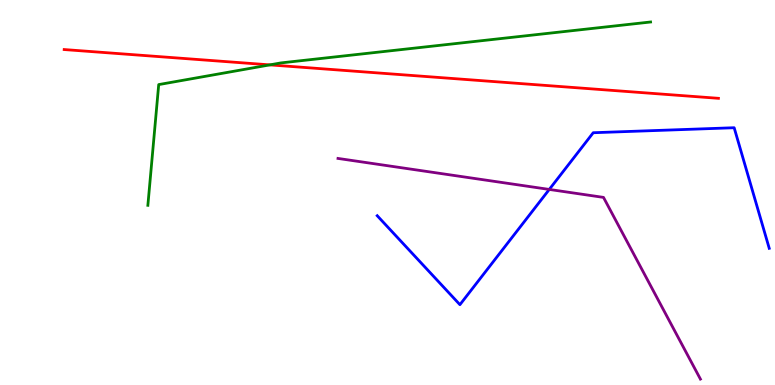[{'lines': ['blue', 'red'], 'intersections': []}, {'lines': ['green', 'red'], 'intersections': [{'x': 3.48, 'y': 8.31}]}, {'lines': ['purple', 'red'], 'intersections': []}, {'lines': ['blue', 'green'], 'intersections': []}, {'lines': ['blue', 'purple'], 'intersections': [{'x': 7.09, 'y': 5.08}]}, {'lines': ['green', 'purple'], 'intersections': []}]